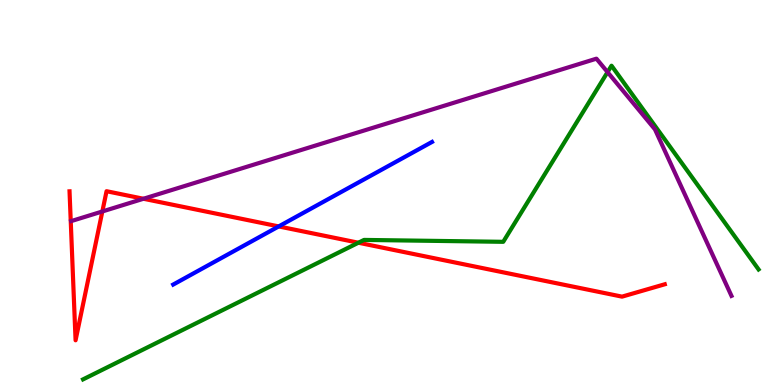[{'lines': ['blue', 'red'], 'intersections': [{'x': 3.6, 'y': 4.12}]}, {'lines': ['green', 'red'], 'intersections': [{'x': 4.62, 'y': 3.7}]}, {'lines': ['purple', 'red'], 'intersections': [{'x': 1.32, 'y': 4.51}, {'x': 1.85, 'y': 4.84}]}, {'lines': ['blue', 'green'], 'intersections': []}, {'lines': ['blue', 'purple'], 'intersections': []}, {'lines': ['green', 'purple'], 'intersections': [{'x': 7.84, 'y': 8.13}]}]